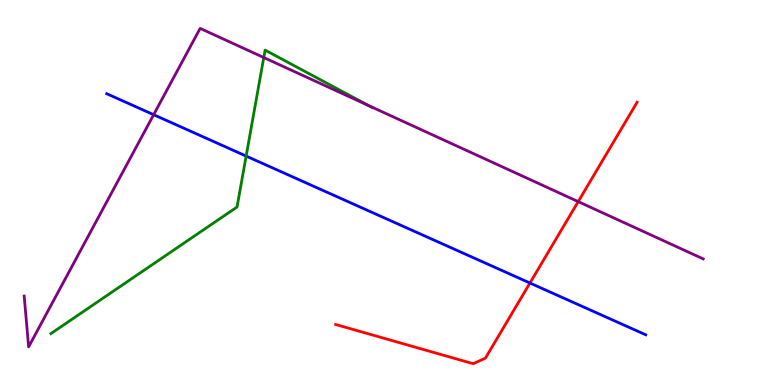[{'lines': ['blue', 'red'], 'intersections': [{'x': 6.84, 'y': 2.65}]}, {'lines': ['green', 'red'], 'intersections': []}, {'lines': ['purple', 'red'], 'intersections': [{'x': 7.46, 'y': 4.76}]}, {'lines': ['blue', 'green'], 'intersections': [{'x': 3.18, 'y': 5.95}]}, {'lines': ['blue', 'purple'], 'intersections': [{'x': 1.98, 'y': 7.02}]}, {'lines': ['green', 'purple'], 'intersections': [{'x': 3.4, 'y': 8.51}, {'x': 4.76, 'y': 7.26}]}]